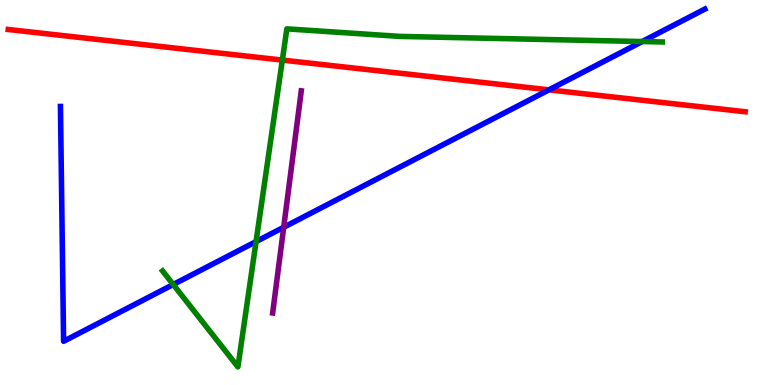[{'lines': ['blue', 'red'], 'intersections': [{'x': 7.08, 'y': 7.67}]}, {'lines': ['green', 'red'], 'intersections': [{'x': 3.64, 'y': 8.44}]}, {'lines': ['purple', 'red'], 'intersections': []}, {'lines': ['blue', 'green'], 'intersections': [{'x': 2.24, 'y': 2.61}, {'x': 3.3, 'y': 3.72}, {'x': 8.29, 'y': 8.92}]}, {'lines': ['blue', 'purple'], 'intersections': [{'x': 3.66, 'y': 4.1}]}, {'lines': ['green', 'purple'], 'intersections': []}]